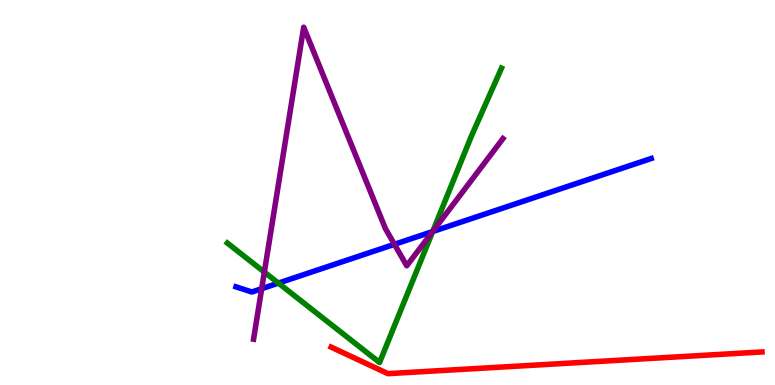[{'lines': ['blue', 'red'], 'intersections': []}, {'lines': ['green', 'red'], 'intersections': []}, {'lines': ['purple', 'red'], 'intersections': []}, {'lines': ['blue', 'green'], 'intersections': [{'x': 3.59, 'y': 2.65}, {'x': 5.58, 'y': 3.99}]}, {'lines': ['blue', 'purple'], 'intersections': [{'x': 3.38, 'y': 2.5}, {'x': 5.09, 'y': 3.65}, {'x': 5.58, 'y': 3.99}]}, {'lines': ['green', 'purple'], 'intersections': [{'x': 3.41, 'y': 2.93}, {'x': 5.58, 'y': 3.99}]}]